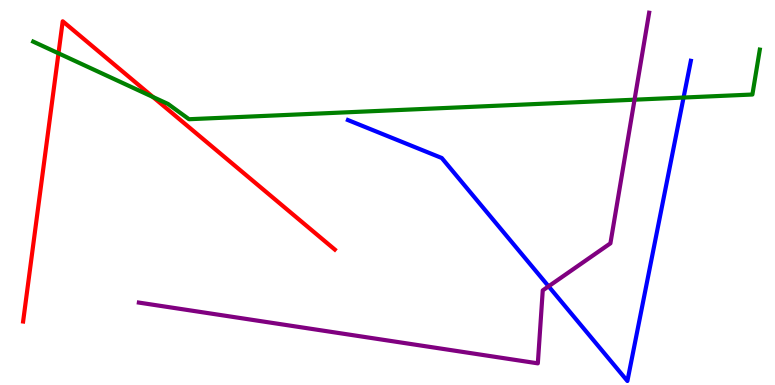[{'lines': ['blue', 'red'], 'intersections': []}, {'lines': ['green', 'red'], 'intersections': [{'x': 0.755, 'y': 8.62}, {'x': 1.97, 'y': 7.48}]}, {'lines': ['purple', 'red'], 'intersections': []}, {'lines': ['blue', 'green'], 'intersections': [{'x': 8.82, 'y': 7.47}]}, {'lines': ['blue', 'purple'], 'intersections': [{'x': 7.08, 'y': 2.56}]}, {'lines': ['green', 'purple'], 'intersections': [{'x': 8.19, 'y': 7.41}]}]